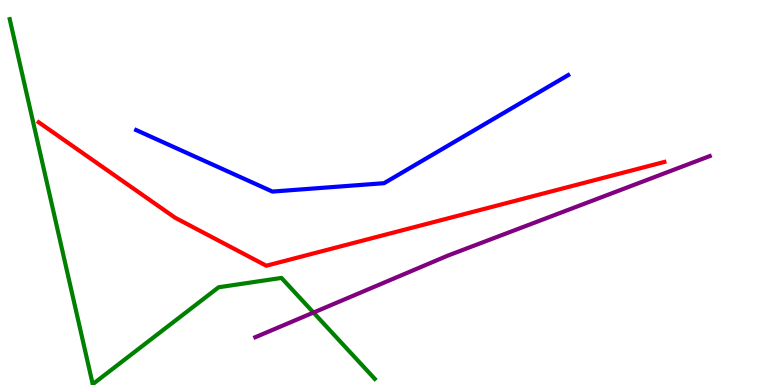[{'lines': ['blue', 'red'], 'intersections': []}, {'lines': ['green', 'red'], 'intersections': []}, {'lines': ['purple', 'red'], 'intersections': []}, {'lines': ['blue', 'green'], 'intersections': []}, {'lines': ['blue', 'purple'], 'intersections': []}, {'lines': ['green', 'purple'], 'intersections': [{'x': 4.04, 'y': 1.88}]}]